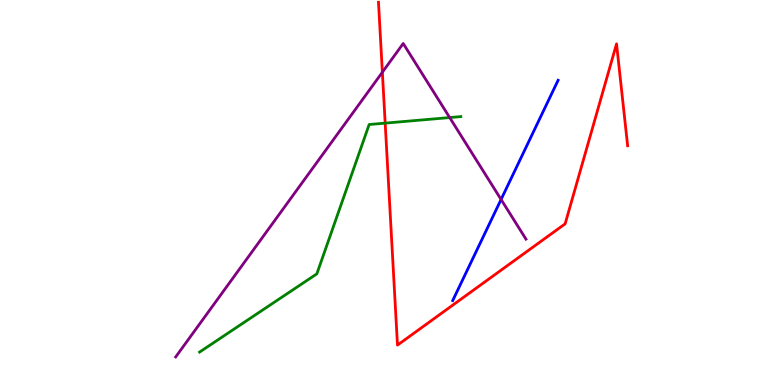[{'lines': ['blue', 'red'], 'intersections': []}, {'lines': ['green', 'red'], 'intersections': [{'x': 4.97, 'y': 6.8}]}, {'lines': ['purple', 'red'], 'intersections': [{'x': 4.93, 'y': 8.12}]}, {'lines': ['blue', 'green'], 'intersections': []}, {'lines': ['blue', 'purple'], 'intersections': [{'x': 6.47, 'y': 4.82}]}, {'lines': ['green', 'purple'], 'intersections': [{'x': 5.8, 'y': 6.95}]}]